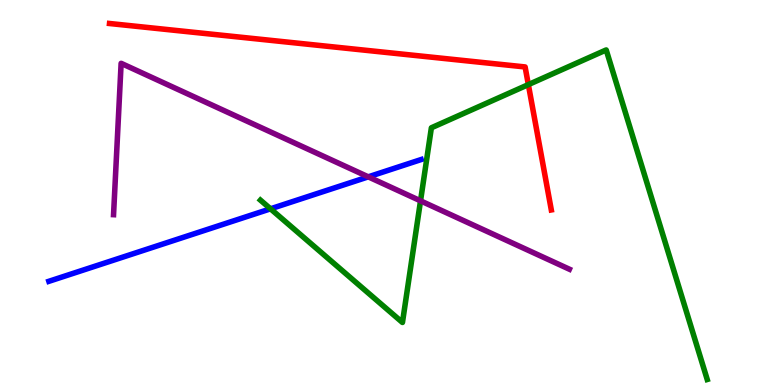[{'lines': ['blue', 'red'], 'intersections': []}, {'lines': ['green', 'red'], 'intersections': [{'x': 6.82, 'y': 7.8}]}, {'lines': ['purple', 'red'], 'intersections': []}, {'lines': ['blue', 'green'], 'intersections': [{'x': 3.49, 'y': 4.58}]}, {'lines': ['blue', 'purple'], 'intersections': [{'x': 4.75, 'y': 5.41}]}, {'lines': ['green', 'purple'], 'intersections': [{'x': 5.43, 'y': 4.78}]}]